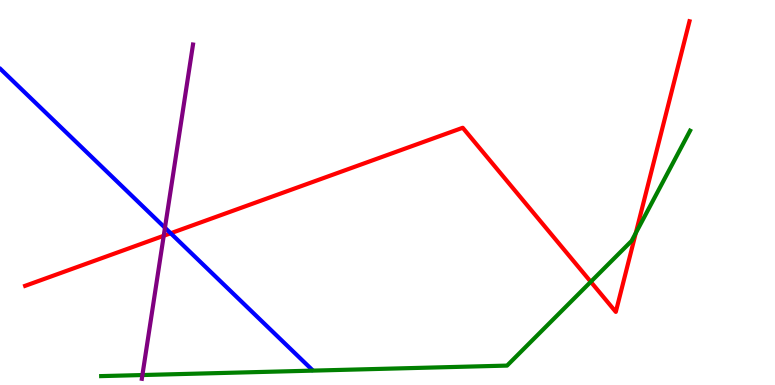[{'lines': ['blue', 'red'], 'intersections': [{'x': 2.2, 'y': 3.94}]}, {'lines': ['green', 'red'], 'intersections': [{'x': 7.62, 'y': 2.68}, {'x': 8.2, 'y': 3.95}]}, {'lines': ['purple', 'red'], 'intersections': [{'x': 2.11, 'y': 3.88}]}, {'lines': ['blue', 'green'], 'intersections': []}, {'lines': ['blue', 'purple'], 'intersections': [{'x': 2.13, 'y': 4.08}]}, {'lines': ['green', 'purple'], 'intersections': [{'x': 1.84, 'y': 0.259}]}]